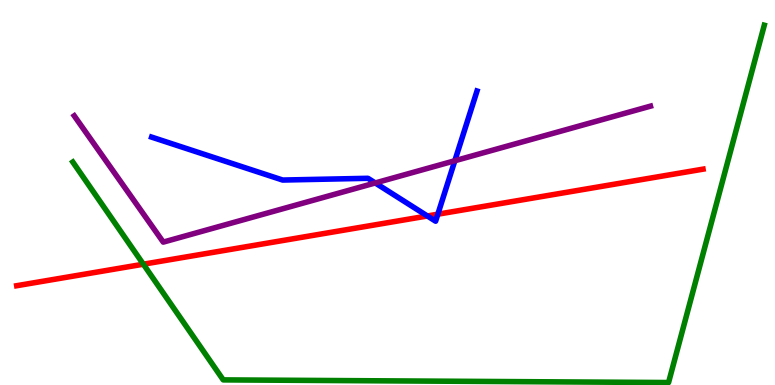[{'lines': ['blue', 'red'], 'intersections': [{'x': 5.51, 'y': 4.39}, {'x': 5.65, 'y': 4.44}]}, {'lines': ['green', 'red'], 'intersections': [{'x': 1.85, 'y': 3.14}]}, {'lines': ['purple', 'red'], 'intersections': []}, {'lines': ['blue', 'green'], 'intersections': []}, {'lines': ['blue', 'purple'], 'intersections': [{'x': 4.84, 'y': 5.25}, {'x': 5.87, 'y': 5.82}]}, {'lines': ['green', 'purple'], 'intersections': []}]